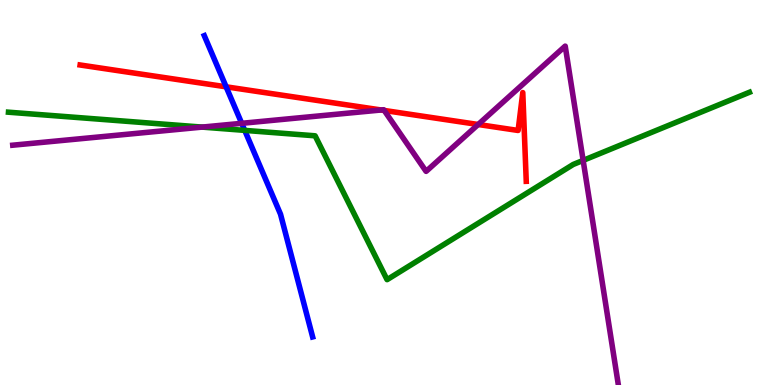[{'lines': ['blue', 'red'], 'intersections': [{'x': 2.92, 'y': 7.75}]}, {'lines': ['green', 'red'], 'intersections': []}, {'lines': ['purple', 'red'], 'intersections': [{'x': 4.92, 'y': 7.14}, {'x': 4.96, 'y': 7.13}, {'x': 6.17, 'y': 6.77}]}, {'lines': ['blue', 'green'], 'intersections': [{'x': 3.16, 'y': 6.61}]}, {'lines': ['blue', 'purple'], 'intersections': [{'x': 3.12, 'y': 6.8}]}, {'lines': ['green', 'purple'], 'intersections': [{'x': 2.61, 'y': 6.7}, {'x': 7.52, 'y': 5.83}]}]